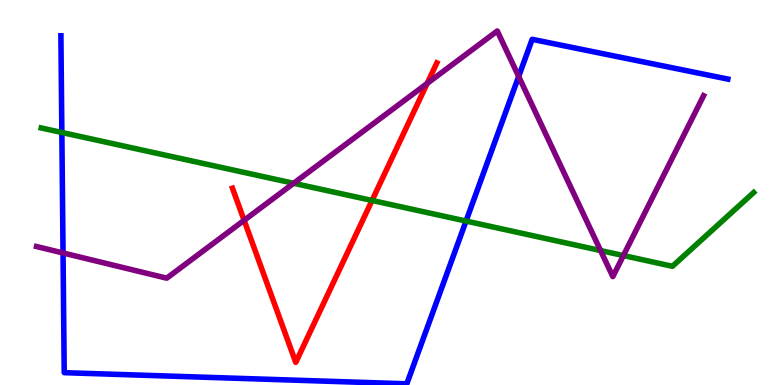[{'lines': ['blue', 'red'], 'intersections': []}, {'lines': ['green', 'red'], 'intersections': [{'x': 4.8, 'y': 4.79}]}, {'lines': ['purple', 'red'], 'intersections': [{'x': 3.15, 'y': 4.28}, {'x': 5.51, 'y': 7.83}]}, {'lines': ['blue', 'green'], 'intersections': [{'x': 0.798, 'y': 6.56}, {'x': 6.01, 'y': 4.26}]}, {'lines': ['blue', 'purple'], 'intersections': [{'x': 0.813, 'y': 3.43}, {'x': 6.69, 'y': 8.01}]}, {'lines': ['green', 'purple'], 'intersections': [{'x': 3.79, 'y': 5.24}, {'x': 7.75, 'y': 3.49}, {'x': 8.04, 'y': 3.36}]}]